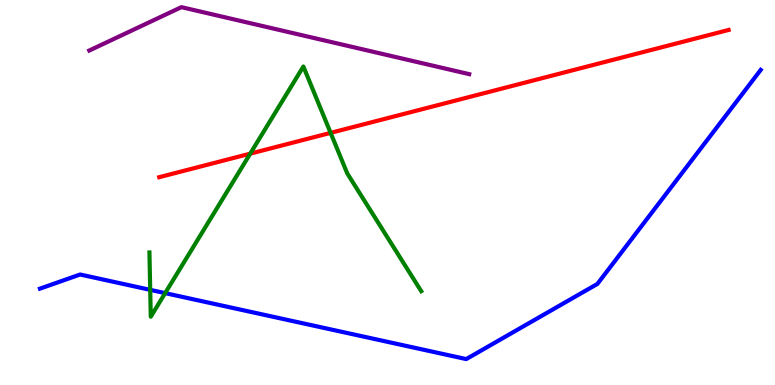[{'lines': ['blue', 'red'], 'intersections': []}, {'lines': ['green', 'red'], 'intersections': [{'x': 3.23, 'y': 6.01}, {'x': 4.27, 'y': 6.55}]}, {'lines': ['purple', 'red'], 'intersections': []}, {'lines': ['blue', 'green'], 'intersections': [{'x': 1.94, 'y': 2.47}, {'x': 2.13, 'y': 2.39}]}, {'lines': ['blue', 'purple'], 'intersections': []}, {'lines': ['green', 'purple'], 'intersections': []}]